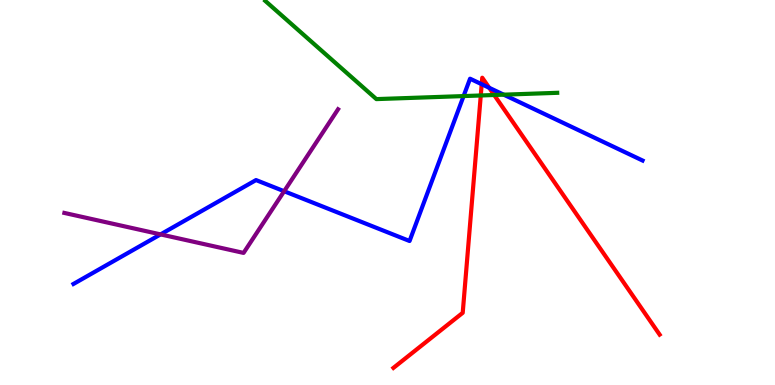[{'lines': ['blue', 'red'], 'intersections': [{'x': 6.22, 'y': 7.81}, {'x': 6.31, 'y': 7.72}]}, {'lines': ['green', 'red'], 'intersections': [{'x': 6.2, 'y': 7.52}, {'x': 6.38, 'y': 7.53}]}, {'lines': ['purple', 'red'], 'intersections': []}, {'lines': ['blue', 'green'], 'intersections': [{'x': 5.98, 'y': 7.5}, {'x': 6.5, 'y': 7.54}]}, {'lines': ['blue', 'purple'], 'intersections': [{'x': 2.07, 'y': 3.91}, {'x': 3.67, 'y': 5.03}]}, {'lines': ['green', 'purple'], 'intersections': []}]